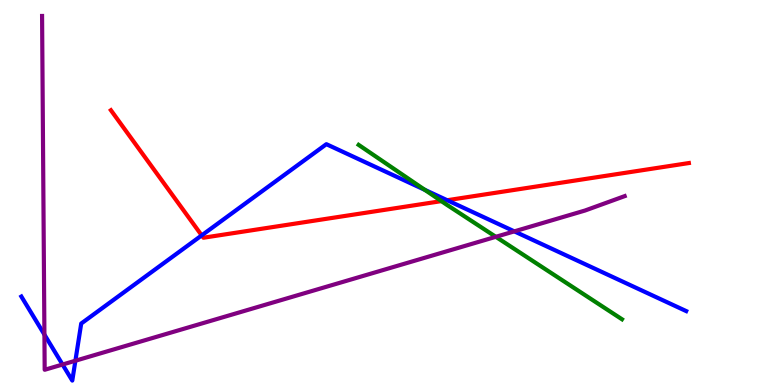[{'lines': ['blue', 'red'], 'intersections': [{'x': 2.6, 'y': 3.89}, {'x': 5.77, 'y': 4.8}]}, {'lines': ['green', 'red'], 'intersections': [{'x': 5.7, 'y': 4.78}]}, {'lines': ['purple', 'red'], 'intersections': []}, {'lines': ['blue', 'green'], 'intersections': [{'x': 5.48, 'y': 5.07}]}, {'lines': ['blue', 'purple'], 'intersections': [{'x': 0.573, 'y': 1.31}, {'x': 0.807, 'y': 0.532}, {'x': 0.973, 'y': 0.63}, {'x': 6.64, 'y': 3.99}]}, {'lines': ['green', 'purple'], 'intersections': [{'x': 6.4, 'y': 3.85}]}]